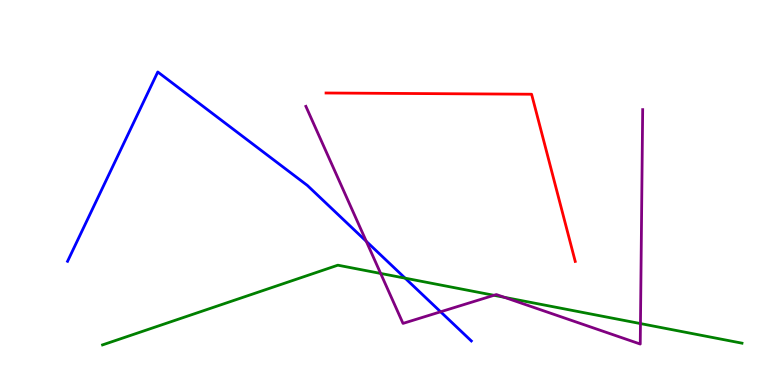[{'lines': ['blue', 'red'], 'intersections': []}, {'lines': ['green', 'red'], 'intersections': []}, {'lines': ['purple', 'red'], 'intersections': []}, {'lines': ['blue', 'green'], 'intersections': [{'x': 5.23, 'y': 2.77}]}, {'lines': ['blue', 'purple'], 'intersections': [{'x': 4.73, 'y': 3.73}, {'x': 5.69, 'y': 1.9}]}, {'lines': ['green', 'purple'], 'intersections': [{'x': 4.91, 'y': 2.9}, {'x': 6.37, 'y': 2.33}, {'x': 6.51, 'y': 2.28}, {'x': 8.26, 'y': 1.6}]}]